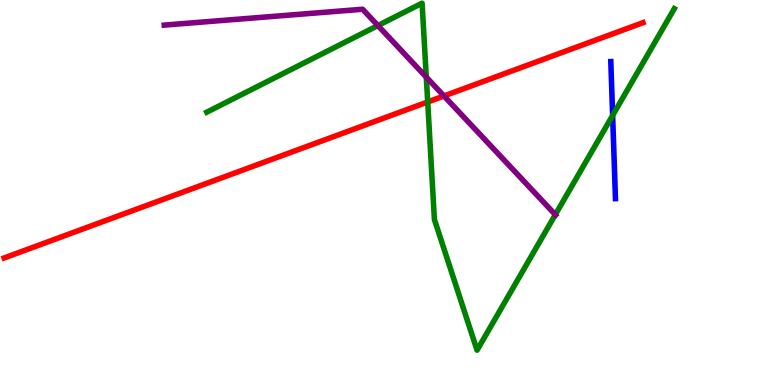[{'lines': ['blue', 'red'], 'intersections': []}, {'lines': ['green', 'red'], 'intersections': [{'x': 5.52, 'y': 7.35}]}, {'lines': ['purple', 'red'], 'intersections': [{'x': 5.73, 'y': 7.51}]}, {'lines': ['blue', 'green'], 'intersections': [{'x': 7.9, 'y': 7.0}]}, {'lines': ['blue', 'purple'], 'intersections': []}, {'lines': ['green', 'purple'], 'intersections': [{'x': 4.88, 'y': 9.34}, {'x': 5.5, 'y': 8.0}, {'x': 7.17, 'y': 4.42}]}]